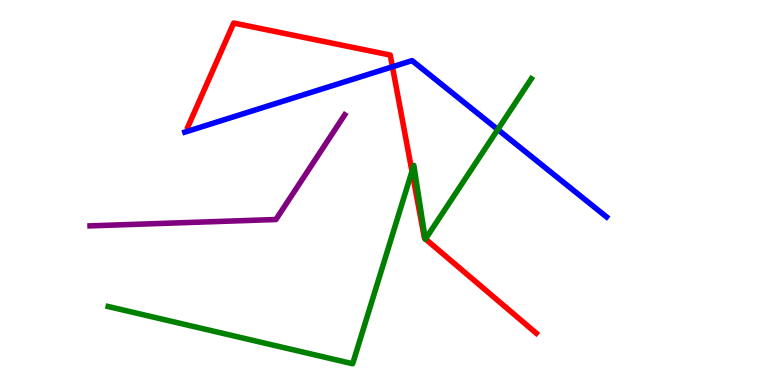[{'lines': ['blue', 'red'], 'intersections': [{'x': 5.06, 'y': 8.27}]}, {'lines': ['green', 'red'], 'intersections': [{'x': 5.32, 'y': 5.55}, {'x': 5.49, 'y': 3.8}, {'x': 5.49, 'y': 3.79}]}, {'lines': ['purple', 'red'], 'intersections': []}, {'lines': ['blue', 'green'], 'intersections': [{'x': 6.42, 'y': 6.64}]}, {'lines': ['blue', 'purple'], 'intersections': []}, {'lines': ['green', 'purple'], 'intersections': []}]